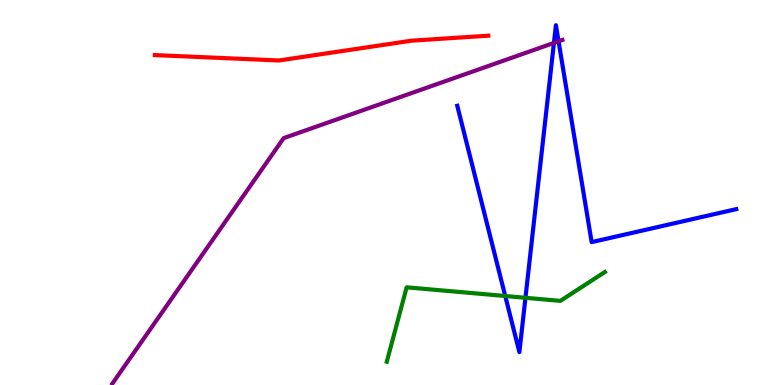[{'lines': ['blue', 'red'], 'intersections': []}, {'lines': ['green', 'red'], 'intersections': []}, {'lines': ['purple', 'red'], 'intersections': []}, {'lines': ['blue', 'green'], 'intersections': [{'x': 6.52, 'y': 2.31}, {'x': 6.78, 'y': 2.26}]}, {'lines': ['blue', 'purple'], 'intersections': [{'x': 7.15, 'y': 8.89}, {'x': 7.21, 'y': 8.93}]}, {'lines': ['green', 'purple'], 'intersections': []}]